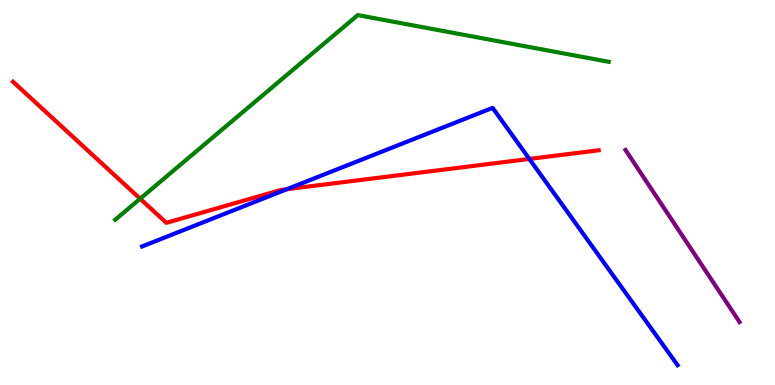[{'lines': ['blue', 'red'], 'intersections': [{'x': 3.7, 'y': 5.09}, {'x': 6.83, 'y': 5.87}]}, {'lines': ['green', 'red'], 'intersections': [{'x': 1.81, 'y': 4.84}]}, {'lines': ['purple', 'red'], 'intersections': []}, {'lines': ['blue', 'green'], 'intersections': []}, {'lines': ['blue', 'purple'], 'intersections': []}, {'lines': ['green', 'purple'], 'intersections': []}]